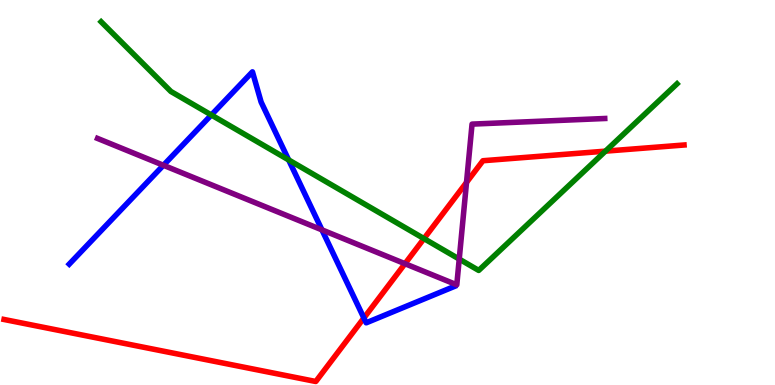[{'lines': ['blue', 'red'], 'intersections': [{'x': 4.7, 'y': 1.74}]}, {'lines': ['green', 'red'], 'intersections': [{'x': 5.47, 'y': 3.8}, {'x': 7.81, 'y': 6.07}]}, {'lines': ['purple', 'red'], 'intersections': [{'x': 5.23, 'y': 3.15}, {'x': 6.02, 'y': 5.26}]}, {'lines': ['blue', 'green'], 'intersections': [{'x': 2.73, 'y': 7.01}, {'x': 3.72, 'y': 5.85}]}, {'lines': ['blue', 'purple'], 'intersections': [{'x': 2.11, 'y': 5.71}, {'x': 4.15, 'y': 4.03}]}, {'lines': ['green', 'purple'], 'intersections': [{'x': 5.93, 'y': 3.27}]}]